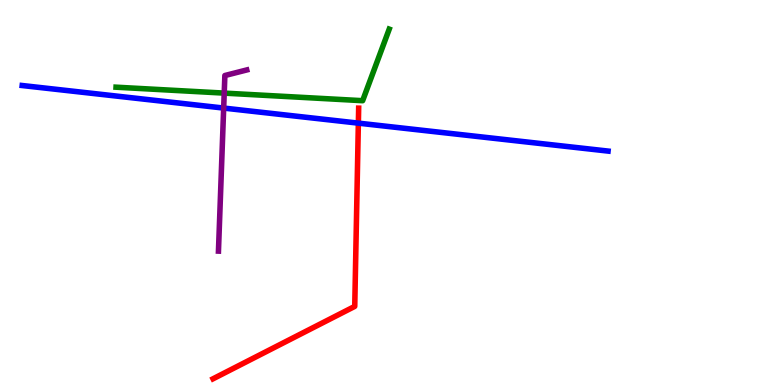[{'lines': ['blue', 'red'], 'intersections': [{'x': 4.62, 'y': 6.8}]}, {'lines': ['green', 'red'], 'intersections': []}, {'lines': ['purple', 'red'], 'intersections': []}, {'lines': ['blue', 'green'], 'intersections': []}, {'lines': ['blue', 'purple'], 'intersections': [{'x': 2.89, 'y': 7.19}]}, {'lines': ['green', 'purple'], 'intersections': [{'x': 2.89, 'y': 7.58}]}]